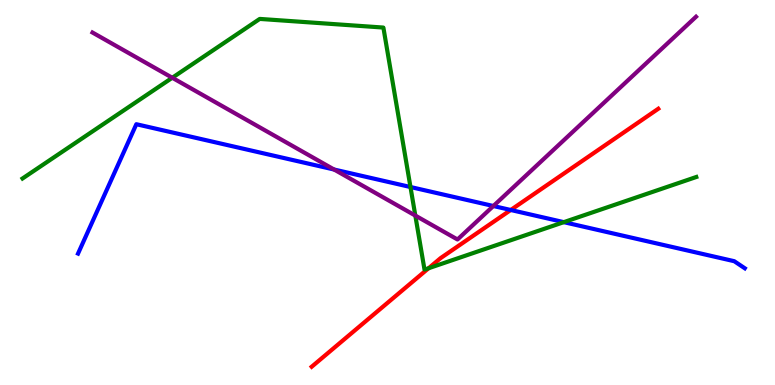[{'lines': ['blue', 'red'], 'intersections': [{'x': 6.59, 'y': 4.55}]}, {'lines': ['green', 'red'], 'intersections': [{'x': 5.53, 'y': 3.03}]}, {'lines': ['purple', 'red'], 'intersections': []}, {'lines': ['blue', 'green'], 'intersections': [{'x': 5.3, 'y': 5.14}, {'x': 7.28, 'y': 4.23}]}, {'lines': ['blue', 'purple'], 'intersections': [{'x': 4.31, 'y': 5.6}, {'x': 6.37, 'y': 4.65}]}, {'lines': ['green', 'purple'], 'intersections': [{'x': 2.22, 'y': 7.98}, {'x': 5.36, 'y': 4.4}]}]